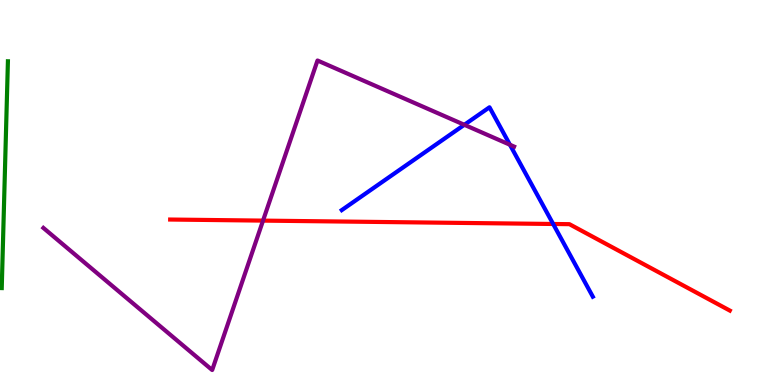[{'lines': ['blue', 'red'], 'intersections': [{'x': 7.14, 'y': 4.18}]}, {'lines': ['green', 'red'], 'intersections': []}, {'lines': ['purple', 'red'], 'intersections': [{'x': 3.39, 'y': 4.27}]}, {'lines': ['blue', 'green'], 'intersections': []}, {'lines': ['blue', 'purple'], 'intersections': [{'x': 5.99, 'y': 6.76}, {'x': 6.58, 'y': 6.24}]}, {'lines': ['green', 'purple'], 'intersections': []}]